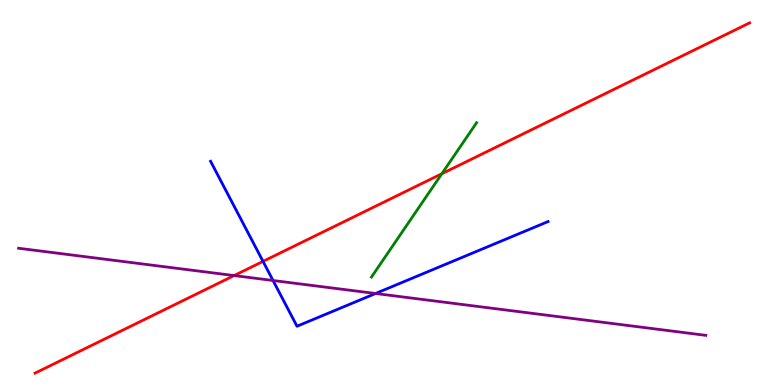[{'lines': ['blue', 'red'], 'intersections': [{'x': 3.39, 'y': 3.21}]}, {'lines': ['green', 'red'], 'intersections': [{'x': 5.7, 'y': 5.49}]}, {'lines': ['purple', 'red'], 'intersections': [{'x': 3.02, 'y': 2.84}]}, {'lines': ['blue', 'green'], 'intersections': []}, {'lines': ['blue', 'purple'], 'intersections': [{'x': 3.52, 'y': 2.71}, {'x': 4.85, 'y': 2.38}]}, {'lines': ['green', 'purple'], 'intersections': []}]